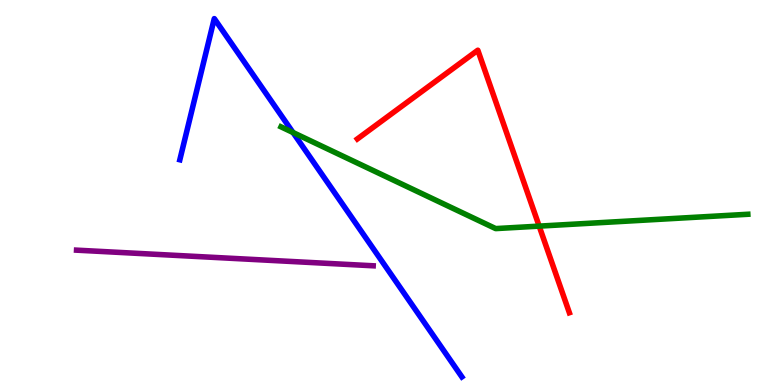[{'lines': ['blue', 'red'], 'intersections': []}, {'lines': ['green', 'red'], 'intersections': [{'x': 6.96, 'y': 4.13}]}, {'lines': ['purple', 'red'], 'intersections': []}, {'lines': ['blue', 'green'], 'intersections': [{'x': 3.78, 'y': 6.56}]}, {'lines': ['blue', 'purple'], 'intersections': []}, {'lines': ['green', 'purple'], 'intersections': []}]